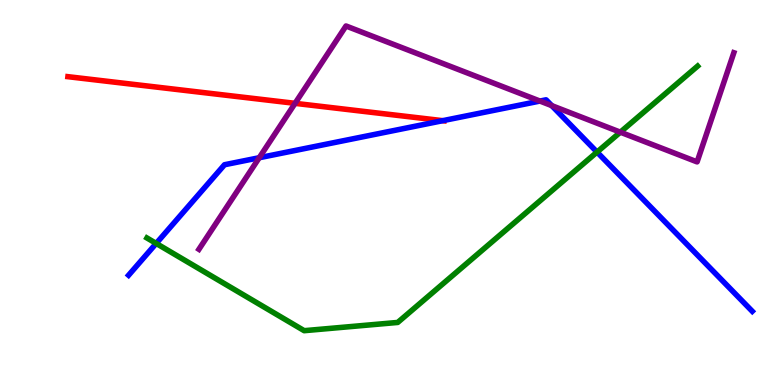[{'lines': ['blue', 'red'], 'intersections': [{'x': 5.71, 'y': 6.87}]}, {'lines': ['green', 'red'], 'intersections': []}, {'lines': ['purple', 'red'], 'intersections': [{'x': 3.81, 'y': 7.32}]}, {'lines': ['blue', 'green'], 'intersections': [{'x': 2.02, 'y': 3.68}, {'x': 7.7, 'y': 6.05}]}, {'lines': ['blue', 'purple'], 'intersections': [{'x': 3.34, 'y': 5.9}, {'x': 6.97, 'y': 7.38}, {'x': 7.12, 'y': 7.26}]}, {'lines': ['green', 'purple'], 'intersections': [{'x': 8.0, 'y': 6.57}]}]